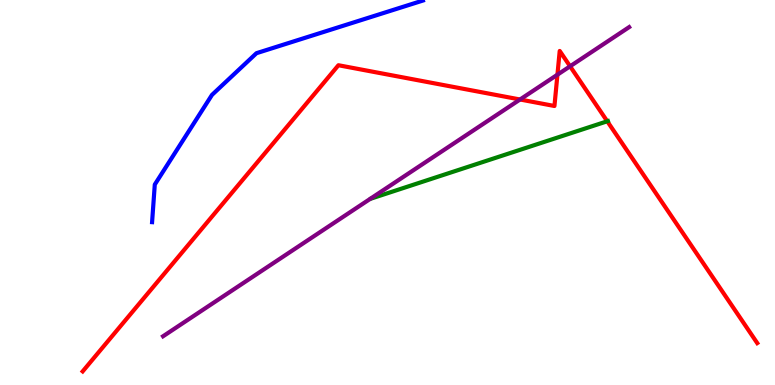[{'lines': ['blue', 'red'], 'intersections': []}, {'lines': ['green', 'red'], 'intersections': [{'x': 7.84, 'y': 6.85}]}, {'lines': ['purple', 'red'], 'intersections': [{'x': 6.71, 'y': 7.42}, {'x': 7.19, 'y': 8.06}, {'x': 7.36, 'y': 8.28}]}, {'lines': ['blue', 'green'], 'intersections': []}, {'lines': ['blue', 'purple'], 'intersections': []}, {'lines': ['green', 'purple'], 'intersections': []}]